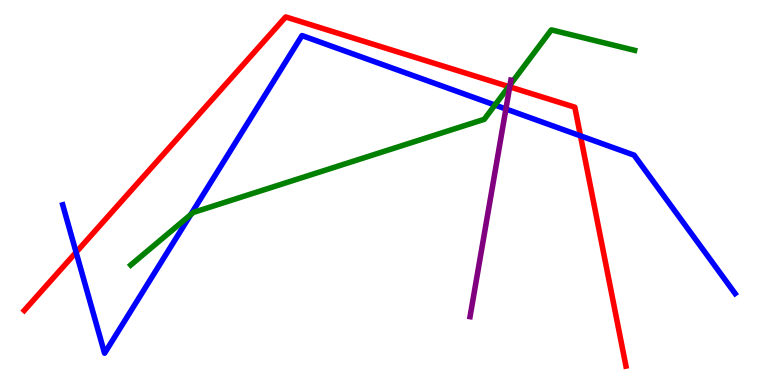[{'lines': ['blue', 'red'], 'intersections': [{'x': 0.982, 'y': 3.45}, {'x': 7.49, 'y': 6.47}]}, {'lines': ['green', 'red'], 'intersections': [{'x': 6.57, 'y': 7.75}]}, {'lines': ['purple', 'red'], 'intersections': [{'x': 6.58, 'y': 7.74}]}, {'lines': ['blue', 'green'], 'intersections': [{'x': 2.46, 'y': 4.42}, {'x': 6.39, 'y': 7.27}]}, {'lines': ['blue', 'purple'], 'intersections': [{'x': 6.53, 'y': 7.17}]}, {'lines': ['green', 'purple'], 'intersections': [{'x': 6.58, 'y': 7.79}]}]